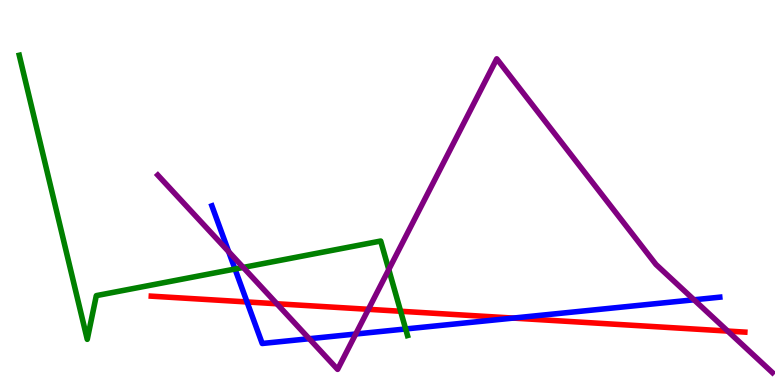[{'lines': ['blue', 'red'], 'intersections': [{'x': 3.19, 'y': 2.16}, {'x': 6.62, 'y': 1.74}]}, {'lines': ['green', 'red'], 'intersections': [{'x': 5.17, 'y': 1.92}]}, {'lines': ['purple', 'red'], 'intersections': [{'x': 3.57, 'y': 2.11}, {'x': 4.75, 'y': 1.97}, {'x': 9.39, 'y': 1.4}]}, {'lines': ['blue', 'green'], 'intersections': [{'x': 3.03, 'y': 3.01}, {'x': 5.23, 'y': 1.46}]}, {'lines': ['blue', 'purple'], 'intersections': [{'x': 2.95, 'y': 3.46}, {'x': 3.99, 'y': 1.2}, {'x': 4.59, 'y': 1.32}, {'x': 8.95, 'y': 2.21}]}, {'lines': ['green', 'purple'], 'intersections': [{'x': 3.14, 'y': 3.05}, {'x': 5.02, 'y': 3.0}]}]